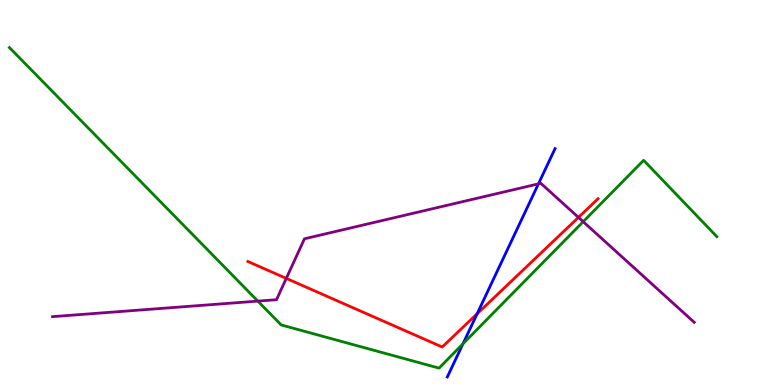[{'lines': ['blue', 'red'], 'intersections': [{'x': 6.16, 'y': 1.85}]}, {'lines': ['green', 'red'], 'intersections': []}, {'lines': ['purple', 'red'], 'intersections': [{'x': 3.69, 'y': 2.77}, {'x': 7.46, 'y': 4.35}]}, {'lines': ['blue', 'green'], 'intersections': [{'x': 5.97, 'y': 1.07}]}, {'lines': ['blue', 'purple'], 'intersections': [{'x': 6.95, 'y': 5.22}]}, {'lines': ['green', 'purple'], 'intersections': [{'x': 3.33, 'y': 2.18}, {'x': 7.53, 'y': 4.24}]}]